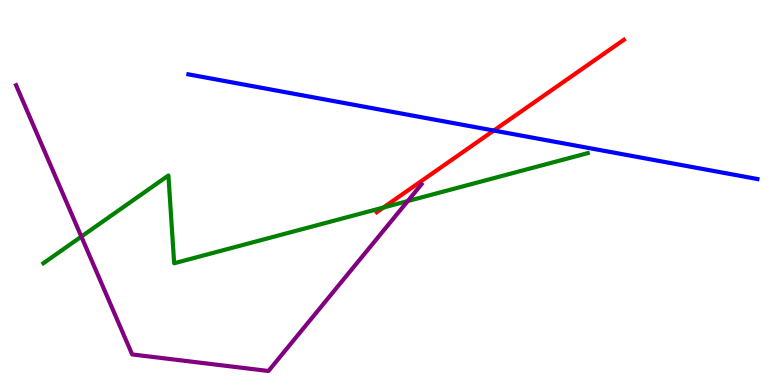[{'lines': ['blue', 'red'], 'intersections': [{'x': 6.37, 'y': 6.61}]}, {'lines': ['green', 'red'], 'intersections': [{'x': 4.95, 'y': 4.61}]}, {'lines': ['purple', 'red'], 'intersections': []}, {'lines': ['blue', 'green'], 'intersections': []}, {'lines': ['blue', 'purple'], 'intersections': []}, {'lines': ['green', 'purple'], 'intersections': [{'x': 1.05, 'y': 3.85}, {'x': 5.26, 'y': 4.78}]}]